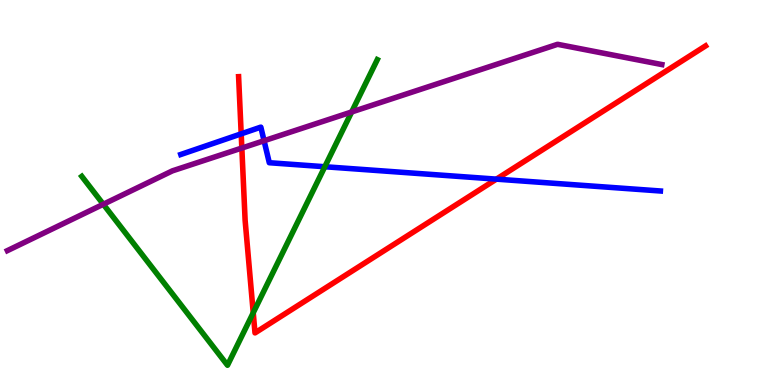[{'lines': ['blue', 'red'], 'intersections': [{'x': 3.11, 'y': 6.52}, {'x': 6.41, 'y': 5.35}]}, {'lines': ['green', 'red'], 'intersections': [{'x': 3.27, 'y': 1.88}]}, {'lines': ['purple', 'red'], 'intersections': [{'x': 3.12, 'y': 6.15}]}, {'lines': ['blue', 'green'], 'intersections': [{'x': 4.19, 'y': 5.67}]}, {'lines': ['blue', 'purple'], 'intersections': [{'x': 3.41, 'y': 6.34}]}, {'lines': ['green', 'purple'], 'intersections': [{'x': 1.33, 'y': 4.69}, {'x': 4.54, 'y': 7.09}]}]